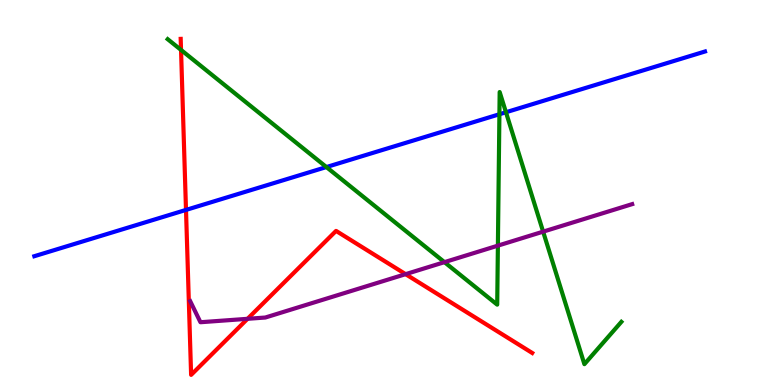[{'lines': ['blue', 'red'], 'intersections': [{'x': 2.4, 'y': 4.55}]}, {'lines': ['green', 'red'], 'intersections': [{'x': 2.34, 'y': 8.7}]}, {'lines': ['purple', 'red'], 'intersections': [{'x': 3.19, 'y': 1.72}, {'x': 5.23, 'y': 2.88}]}, {'lines': ['blue', 'green'], 'intersections': [{'x': 4.21, 'y': 5.66}, {'x': 6.44, 'y': 7.03}, {'x': 6.53, 'y': 7.08}]}, {'lines': ['blue', 'purple'], 'intersections': []}, {'lines': ['green', 'purple'], 'intersections': [{'x': 5.73, 'y': 3.19}, {'x': 6.42, 'y': 3.62}, {'x': 7.01, 'y': 3.98}]}]